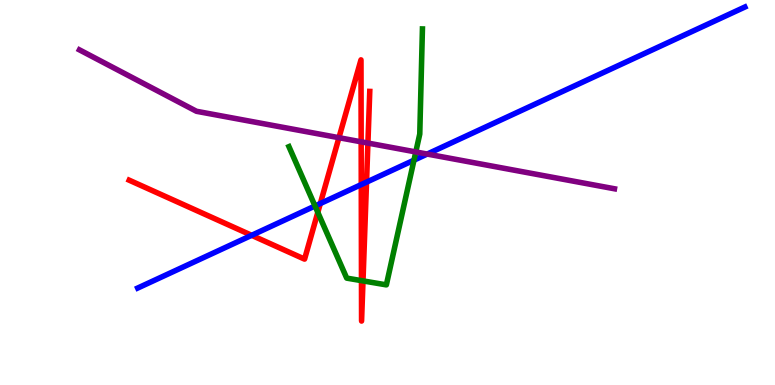[{'lines': ['blue', 'red'], 'intersections': [{'x': 3.25, 'y': 3.89}, {'x': 4.13, 'y': 4.71}, {'x': 4.66, 'y': 5.21}, {'x': 4.73, 'y': 5.27}]}, {'lines': ['green', 'red'], 'intersections': [{'x': 4.1, 'y': 4.48}, {'x': 4.66, 'y': 2.71}, {'x': 4.68, 'y': 2.7}]}, {'lines': ['purple', 'red'], 'intersections': [{'x': 4.37, 'y': 6.42}, {'x': 4.66, 'y': 6.32}, {'x': 4.75, 'y': 6.28}]}, {'lines': ['blue', 'green'], 'intersections': [{'x': 4.06, 'y': 4.65}, {'x': 5.34, 'y': 5.84}]}, {'lines': ['blue', 'purple'], 'intersections': [{'x': 5.51, 'y': 6.0}]}, {'lines': ['green', 'purple'], 'intersections': [{'x': 5.37, 'y': 6.05}]}]